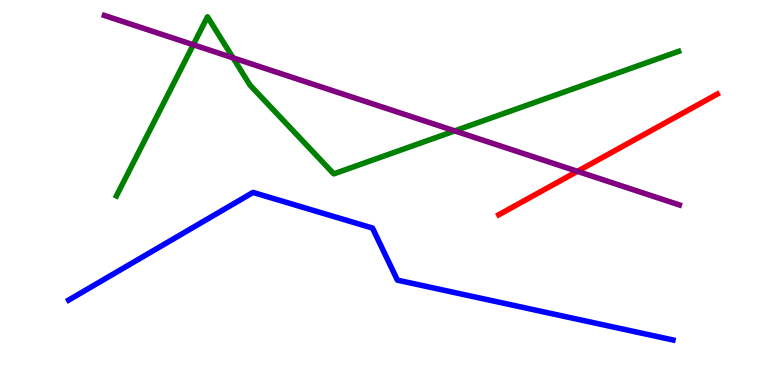[{'lines': ['blue', 'red'], 'intersections': []}, {'lines': ['green', 'red'], 'intersections': []}, {'lines': ['purple', 'red'], 'intersections': [{'x': 7.45, 'y': 5.55}]}, {'lines': ['blue', 'green'], 'intersections': []}, {'lines': ['blue', 'purple'], 'intersections': []}, {'lines': ['green', 'purple'], 'intersections': [{'x': 2.49, 'y': 8.84}, {'x': 3.01, 'y': 8.5}, {'x': 5.87, 'y': 6.6}]}]